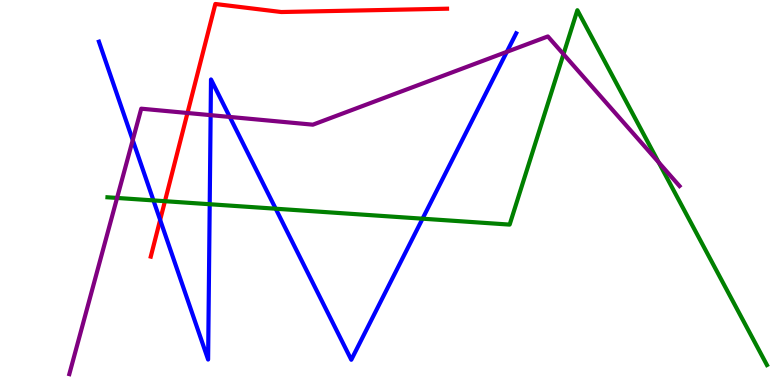[{'lines': ['blue', 'red'], 'intersections': [{'x': 2.07, 'y': 4.29}]}, {'lines': ['green', 'red'], 'intersections': [{'x': 2.13, 'y': 4.77}]}, {'lines': ['purple', 'red'], 'intersections': [{'x': 2.42, 'y': 7.07}]}, {'lines': ['blue', 'green'], 'intersections': [{'x': 1.98, 'y': 4.79}, {'x': 2.71, 'y': 4.7}, {'x': 3.56, 'y': 4.58}, {'x': 5.45, 'y': 4.32}]}, {'lines': ['blue', 'purple'], 'intersections': [{'x': 1.71, 'y': 6.36}, {'x': 2.72, 'y': 7.01}, {'x': 2.96, 'y': 6.96}, {'x': 6.54, 'y': 8.65}]}, {'lines': ['green', 'purple'], 'intersections': [{'x': 1.51, 'y': 4.86}, {'x': 7.27, 'y': 8.59}, {'x': 8.5, 'y': 5.78}]}]